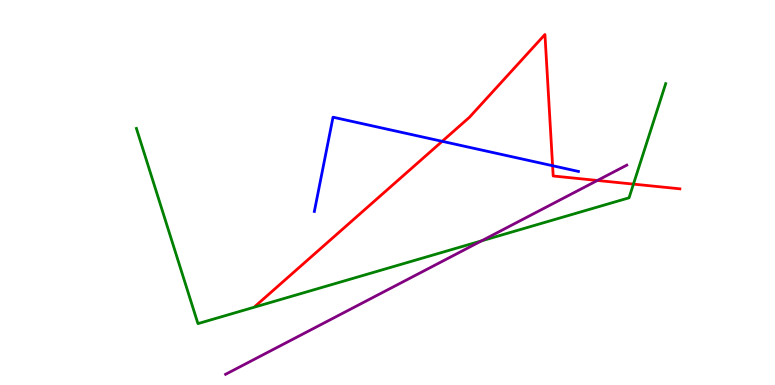[{'lines': ['blue', 'red'], 'intersections': [{'x': 5.71, 'y': 6.33}, {'x': 7.13, 'y': 5.7}]}, {'lines': ['green', 'red'], 'intersections': [{'x': 8.17, 'y': 5.22}]}, {'lines': ['purple', 'red'], 'intersections': [{'x': 7.71, 'y': 5.31}]}, {'lines': ['blue', 'green'], 'intersections': []}, {'lines': ['blue', 'purple'], 'intersections': []}, {'lines': ['green', 'purple'], 'intersections': [{'x': 6.21, 'y': 3.74}]}]